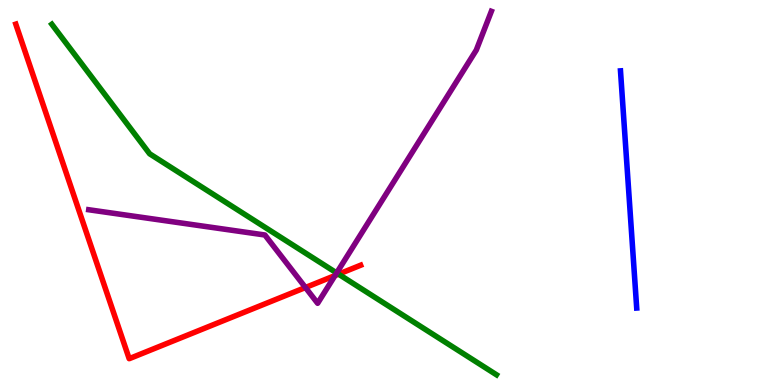[{'lines': ['blue', 'red'], 'intersections': []}, {'lines': ['green', 'red'], 'intersections': [{'x': 4.37, 'y': 2.88}]}, {'lines': ['purple', 'red'], 'intersections': [{'x': 3.94, 'y': 2.53}, {'x': 4.32, 'y': 2.84}]}, {'lines': ['blue', 'green'], 'intersections': []}, {'lines': ['blue', 'purple'], 'intersections': []}, {'lines': ['green', 'purple'], 'intersections': [{'x': 4.34, 'y': 2.91}]}]